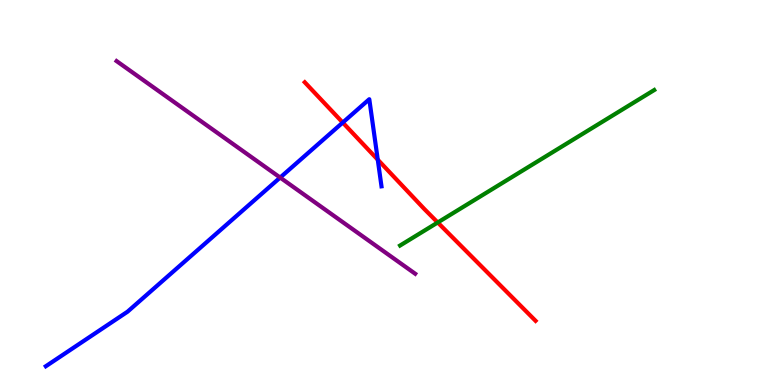[{'lines': ['blue', 'red'], 'intersections': [{'x': 4.42, 'y': 6.82}, {'x': 4.87, 'y': 5.85}]}, {'lines': ['green', 'red'], 'intersections': [{'x': 5.65, 'y': 4.22}]}, {'lines': ['purple', 'red'], 'intersections': []}, {'lines': ['blue', 'green'], 'intersections': []}, {'lines': ['blue', 'purple'], 'intersections': [{'x': 3.61, 'y': 5.39}]}, {'lines': ['green', 'purple'], 'intersections': []}]